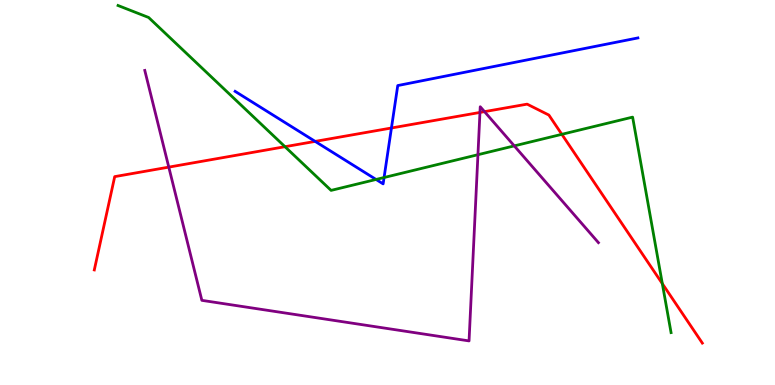[{'lines': ['blue', 'red'], 'intersections': [{'x': 4.07, 'y': 6.33}, {'x': 5.05, 'y': 6.68}]}, {'lines': ['green', 'red'], 'intersections': [{'x': 3.68, 'y': 6.19}, {'x': 7.25, 'y': 6.51}, {'x': 8.55, 'y': 2.63}]}, {'lines': ['purple', 'red'], 'intersections': [{'x': 2.18, 'y': 5.66}, {'x': 6.19, 'y': 7.08}, {'x': 6.25, 'y': 7.1}]}, {'lines': ['blue', 'green'], 'intersections': [{'x': 4.85, 'y': 5.34}, {'x': 4.96, 'y': 5.39}]}, {'lines': ['blue', 'purple'], 'intersections': []}, {'lines': ['green', 'purple'], 'intersections': [{'x': 6.17, 'y': 5.98}, {'x': 6.64, 'y': 6.21}]}]